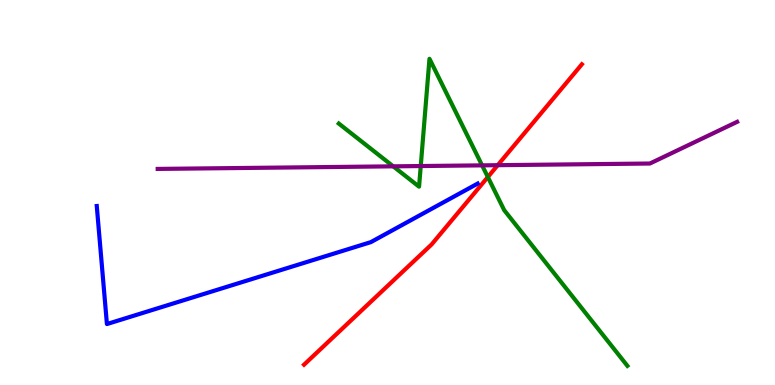[{'lines': ['blue', 'red'], 'intersections': []}, {'lines': ['green', 'red'], 'intersections': [{'x': 6.29, 'y': 5.4}]}, {'lines': ['purple', 'red'], 'intersections': [{'x': 6.42, 'y': 5.71}]}, {'lines': ['blue', 'green'], 'intersections': []}, {'lines': ['blue', 'purple'], 'intersections': []}, {'lines': ['green', 'purple'], 'intersections': [{'x': 5.07, 'y': 5.68}, {'x': 5.43, 'y': 5.69}, {'x': 6.22, 'y': 5.7}]}]